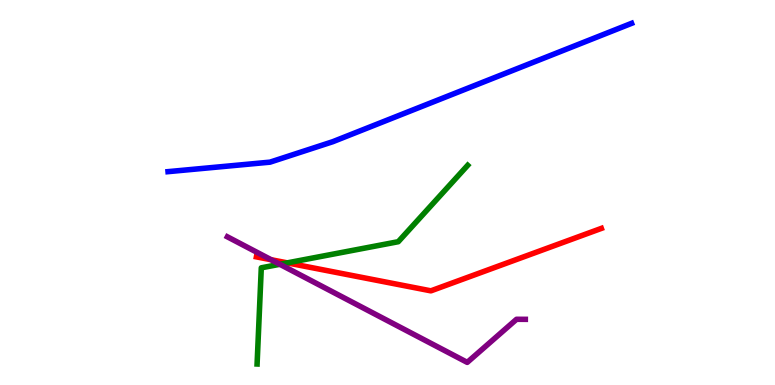[{'lines': ['blue', 'red'], 'intersections': []}, {'lines': ['green', 'red'], 'intersections': [{'x': 3.71, 'y': 3.17}]}, {'lines': ['purple', 'red'], 'intersections': [{'x': 3.5, 'y': 3.25}]}, {'lines': ['blue', 'green'], 'intersections': []}, {'lines': ['blue', 'purple'], 'intersections': []}, {'lines': ['green', 'purple'], 'intersections': [{'x': 3.61, 'y': 3.14}]}]